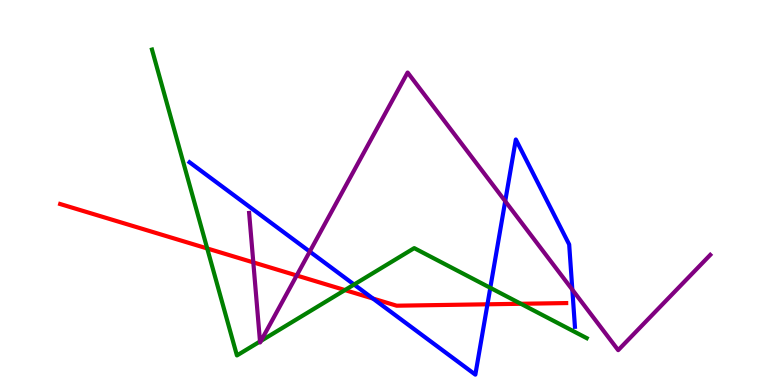[{'lines': ['blue', 'red'], 'intersections': [{'x': 4.81, 'y': 2.25}, {'x': 6.29, 'y': 2.1}]}, {'lines': ['green', 'red'], 'intersections': [{'x': 2.67, 'y': 3.55}, {'x': 4.45, 'y': 2.47}, {'x': 6.72, 'y': 2.11}]}, {'lines': ['purple', 'red'], 'intersections': [{'x': 3.27, 'y': 3.18}, {'x': 3.83, 'y': 2.84}]}, {'lines': ['blue', 'green'], 'intersections': [{'x': 4.57, 'y': 2.61}, {'x': 6.33, 'y': 2.52}]}, {'lines': ['blue', 'purple'], 'intersections': [{'x': 4.0, 'y': 3.47}, {'x': 6.52, 'y': 4.77}, {'x': 7.38, 'y': 2.48}]}, {'lines': ['green', 'purple'], 'intersections': [{'x': 3.35, 'y': 1.13}, {'x': 3.37, 'y': 1.15}]}]